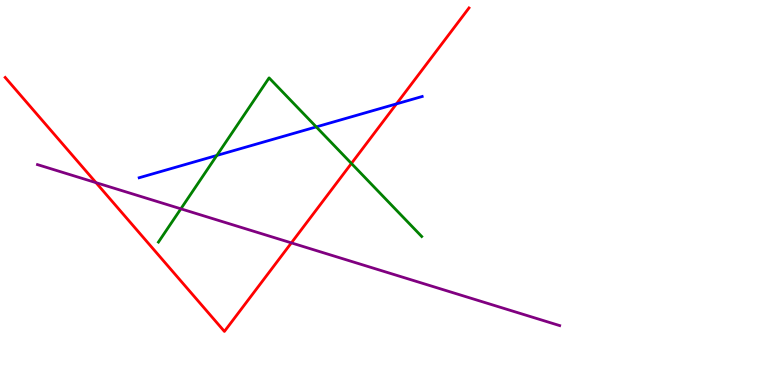[{'lines': ['blue', 'red'], 'intersections': [{'x': 5.12, 'y': 7.3}]}, {'lines': ['green', 'red'], 'intersections': [{'x': 4.53, 'y': 5.75}]}, {'lines': ['purple', 'red'], 'intersections': [{'x': 1.24, 'y': 5.26}, {'x': 3.76, 'y': 3.69}]}, {'lines': ['blue', 'green'], 'intersections': [{'x': 2.8, 'y': 5.96}, {'x': 4.08, 'y': 6.7}]}, {'lines': ['blue', 'purple'], 'intersections': []}, {'lines': ['green', 'purple'], 'intersections': [{'x': 2.33, 'y': 4.58}]}]